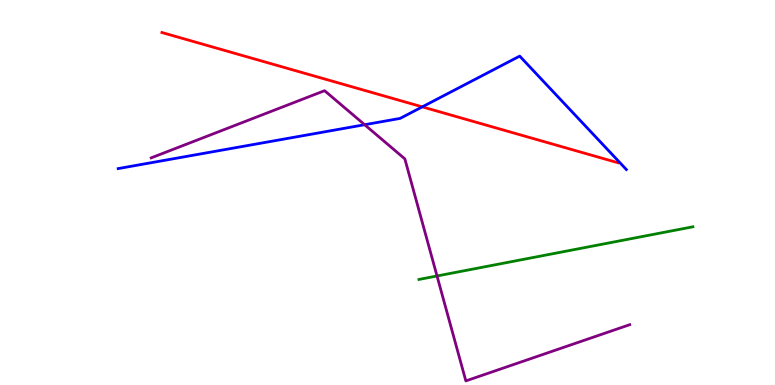[{'lines': ['blue', 'red'], 'intersections': [{'x': 5.45, 'y': 7.22}]}, {'lines': ['green', 'red'], 'intersections': []}, {'lines': ['purple', 'red'], 'intersections': []}, {'lines': ['blue', 'green'], 'intersections': []}, {'lines': ['blue', 'purple'], 'intersections': [{'x': 4.7, 'y': 6.76}]}, {'lines': ['green', 'purple'], 'intersections': [{'x': 5.64, 'y': 2.83}]}]